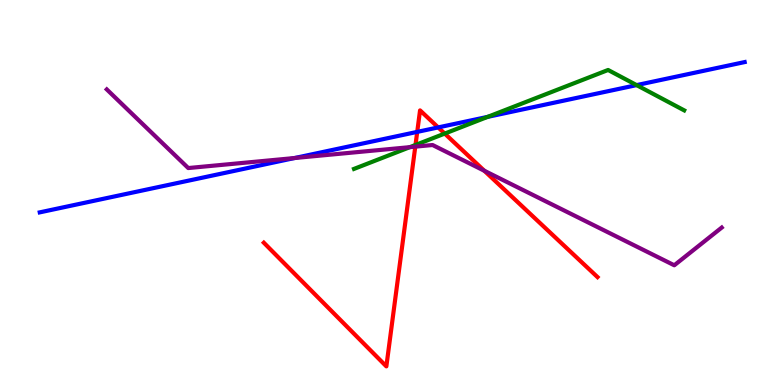[{'lines': ['blue', 'red'], 'intersections': [{'x': 5.38, 'y': 6.57}, {'x': 5.65, 'y': 6.69}]}, {'lines': ['green', 'red'], 'intersections': [{'x': 5.36, 'y': 6.23}, {'x': 5.74, 'y': 6.53}]}, {'lines': ['purple', 'red'], 'intersections': [{'x': 5.36, 'y': 6.19}, {'x': 6.25, 'y': 5.56}]}, {'lines': ['blue', 'green'], 'intersections': [{'x': 6.29, 'y': 6.96}, {'x': 8.21, 'y': 7.79}]}, {'lines': ['blue', 'purple'], 'intersections': [{'x': 3.8, 'y': 5.9}]}, {'lines': ['green', 'purple'], 'intersections': [{'x': 5.29, 'y': 6.18}]}]